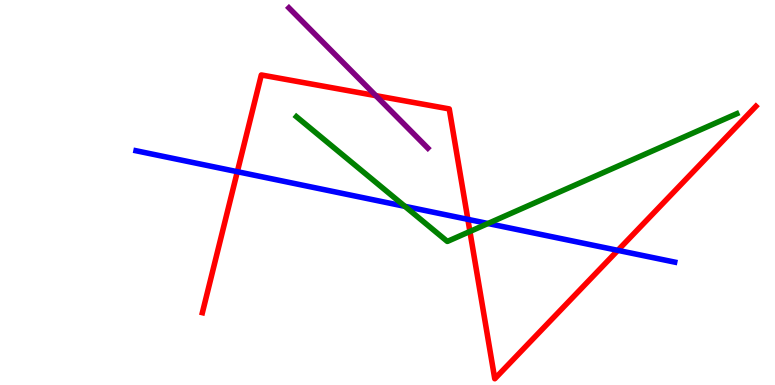[{'lines': ['blue', 'red'], 'intersections': [{'x': 3.06, 'y': 5.54}, {'x': 6.04, 'y': 4.3}, {'x': 7.97, 'y': 3.5}]}, {'lines': ['green', 'red'], 'intersections': [{'x': 6.06, 'y': 3.99}]}, {'lines': ['purple', 'red'], 'intersections': [{'x': 4.85, 'y': 7.52}]}, {'lines': ['blue', 'green'], 'intersections': [{'x': 5.22, 'y': 4.64}, {'x': 6.3, 'y': 4.19}]}, {'lines': ['blue', 'purple'], 'intersections': []}, {'lines': ['green', 'purple'], 'intersections': []}]